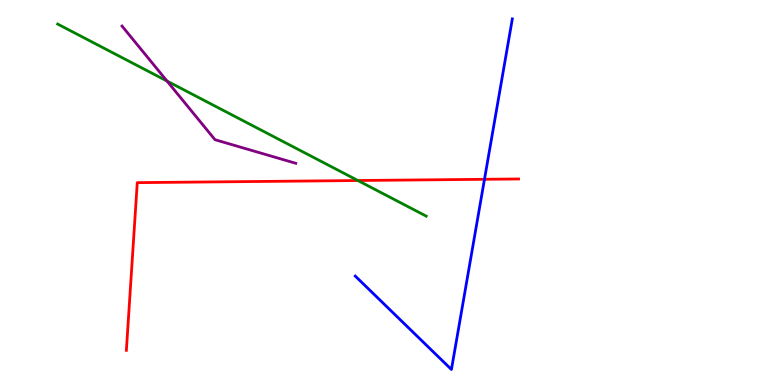[{'lines': ['blue', 'red'], 'intersections': [{'x': 6.25, 'y': 5.34}]}, {'lines': ['green', 'red'], 'intersections': [{'x': 4.62, 'y': 5.31}]}, {'lines': ['purple', 'red'], 'intersections': []}, {'lines': ['blue', 'green'], 'intersections': []}, {'lines': ['blue', 'purple'], 'intersections': []}, {'lines': ['green', 'purple'], 'intersections': [{'x': 2.15, 'y': 7.89}]}]